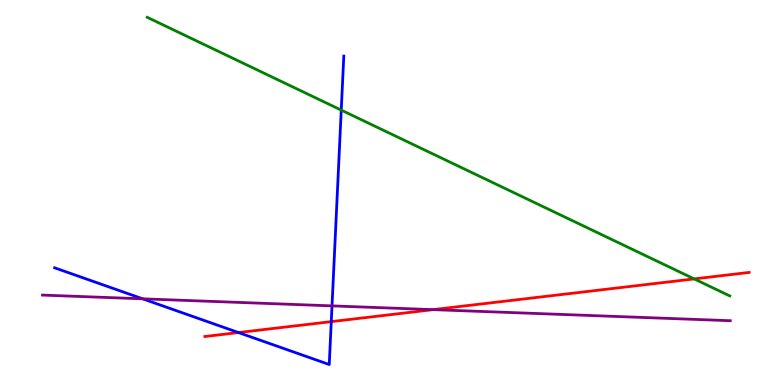[{'lines': ['blue', 'red'], 'intersections': [{'x': 3.08, 'y': 1.36}, {'x': 4.27, 'y': 1.65}]}, {'lines': ['green', 'red'], 'intersections': [{'x': 8.96, 'y': 2.76}]}, {'lines': ['purple', 'red'], 'intersections': [{'x': 5.59, 'y': 1.96}]}, {'lines': ['blue', 'green'], 'intersections': [{'x': 4.4, 'y': 7.14}]}, {'lines': ['blue', 'purple'], 'intersections': [{'x': 1.84, 'y': 2.24}, {'x': 4.28, 'y': 2.06}]}, {'lines': ['green', 'purple'], 'intersections': []}]